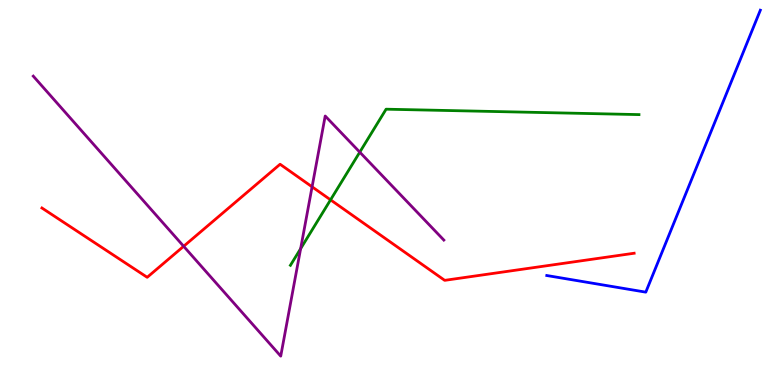[{'lines': ['blue', 'red'], 'intersections': []}, {'lines': ['green', 'red'], 'intersections': [{'x': 4.27, 'y': 4.81}]}, {'lines': ['purple', 'red'], 'intersections': [{'x': 2.37, 'y': 3.6}, {'x': 4.03, 'y': 5.15}]}, {'lines': ['blue', 'green'], 'intersections': []}, {'lines': ['blue', 'purple'], 'intersections': []}, {'lines': ['green', 'purple'], 'intersections': [{'x': 3.88, 'y': 3.54}, {'x': 4.64, 'y': 6.05}]}]